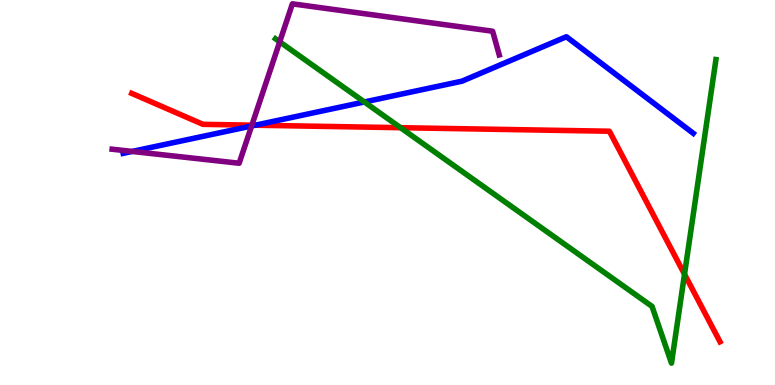[{'lines': ['blue', 'red'], 'intersections': [{'x': 3.29, 'y': 6.75}]}, {'lines': ['green', 'red'], 'intersections': [{'x': 5.17, 'y': 6.68}, {'x': 8.83, 'y': 2.88}]}, {'lines': ['purple', 'red'], 'intersections': [{'x': 3.25, 'y': 6.75}]}, {'lines': ['blue', 'green'], 'intersections': [{'x': 4.7, 'y': 7.35}]}, {'lines': ['blue', 'purple'], 'intersections': [{'x': 1.71, 'y': 6.07}, {'x': 3.25, 'y': 6.73}]}, {'lines': ['green', 'purple'], 'intersections': [{'x': 3.61, 'y': 8.91}]}]